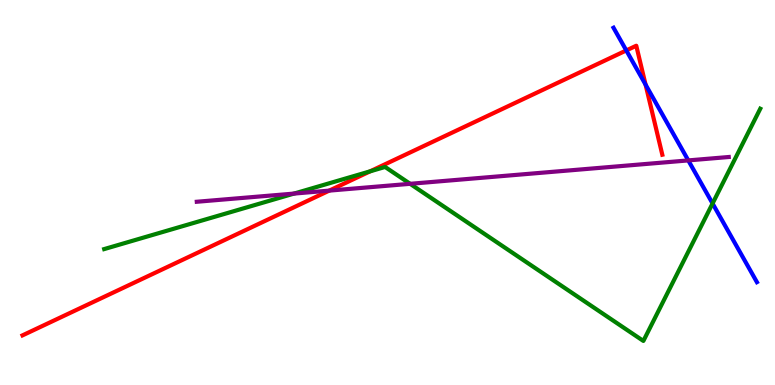[{'lines': ['blue', 'red'], 'intersections': [{'x': 8.08, 'y': 8.69}, {'x': 8.33, 'y': 7.8}]}, {'lines': ['green', 'red'], 'intersections': [{'x': 4.78, 'y': 5.55}]}, {'lines': ['purple', 'red'], 'intersections': [{'x': 4.25, 'y': 5.05}]}, {'lines': ['blue', 'green'], 'intersections': [{'x': 9.19, 'y': 4.71}]}, {'lines': ['blue', 'purple'], 'intersections': [{'x': 8.88, 'y': 5.83}]}, {'lines': ['green', 'purple'], 'intersections': [{'x': 3.79, 'y': 4.97}, {'x': 5.29, 'y': 5.23}]}]